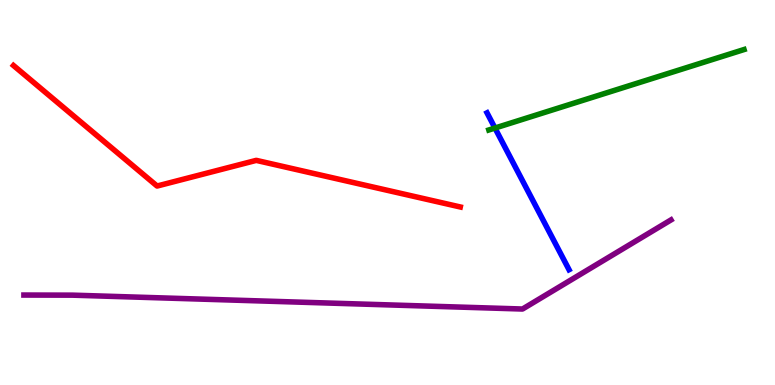[{'lines': ['blue', 'red'], 'intersections': []}, {'lines': ['green', 'red'], 'intersections': []}, {'lines': ['purple', 'red'], 'intersections': []}, {'lines': ['blue', 'green'], 'intersections': [{'x': 6.39, 'y': 6.67}]}, {'lines': ['blue', 'purple'], 'intersections': []}, {'lines': ['green', 'purple'], 'intersections': []}]